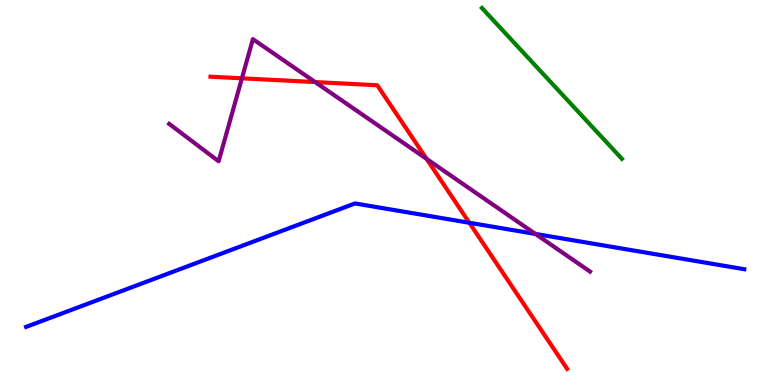[{'lines': ['blue', 'red'], 'intersections': [{'x': 6.06, 'y': 4.21}]}, {'lines': ['green', 'red'], 'intersections': []}, {'lines': ['purple', 'red'], 'intersections': [{'x': 3.12, 'y': 7.97}, {'x': 4.07, 'y': 7.87}, {'x': 5.5, 'y': 5.87}]}, {'lines': ['blue', 'green'], 'intersections': []}, {'lines': ['blue', 'purple'], 'intersections': [{'x': 6.91, 'y': 3.92}]}, {'lines': ['green', 'purple'], 'intersections': []}]